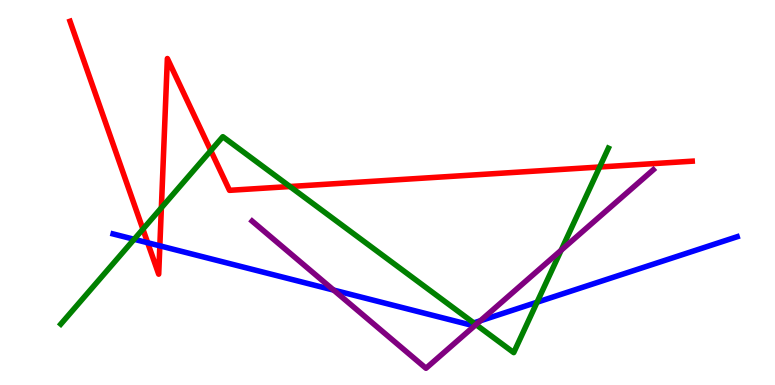[{'lines': ['blue', 'red'], 'intersections': [{'x': 1.91, 'y': 3.7}, {'x': 2.06, 'y': 3.61}]}, {'lines': ['green', 'red'], 'intersections': [{'x': 1.84, 'y': 4.05}, {'x': 2.08, 'y': 4.6}, {'x': 2.72, 'y': 6.09}, {'x': 3.74, 'y': 5.16}, {'x': 7.74, 'y': 5.66}]}, {'lines': ['purple', 'red'], 'intersections': []}, {'lines': ['blue', 'green'], 'intersections': [{'x': 1.73, 'y': 3.78}, {'x': 6.11, 'y': 1.61}, {'x': 6.93, 'y': 2.15}]}, {'lines': ['blue', 'purple'], 'intersections': [{'x': 4.3, 'y': 2.47}, {'x': 6.2, 'y': 1.67}]}, {'lines': ['green', 'purple'], 'intersections': [{'x': 6.14, 'y': 1.57}, {'x': 7.24, 'y': 3.5}]}]